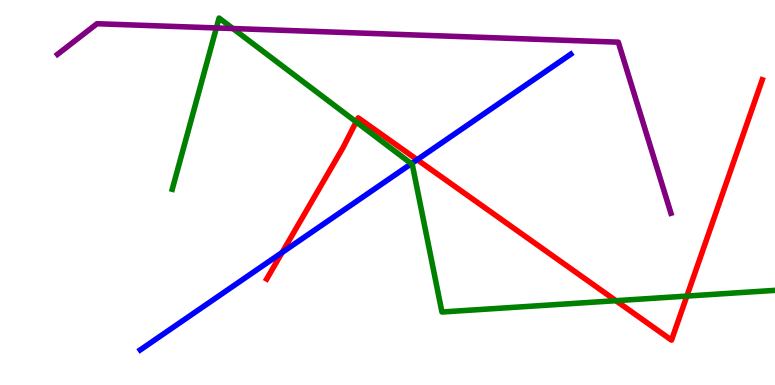[{'lines': ['blue', 'red'], 'intersections': [{'x': 3.64, 'y': 3.44}, {'x': 5.38, 'y': 5.85}]}, {'lines': ['green', 'red'], 'intersections': [{'x': 4.6, 'y': 6.83}, {'x': 7.95, 'y': 2.19}, {'x': 8.86, 'y': 2.31}]}, {'lines': ['purple', 'red'], 'intersections': []}, {'lines': ['blue', 'green'], 'intersections': [{'x': 5.31, 'y': 5.75}]}, {'lines': ['blue', 'purple'], 'intersections': []}, {'lines': ['green', 'purple'], 'intersections': [{'x': 2.79, 'y': 9.27}, {'x': 3.01, 'y': 9.26}]}]